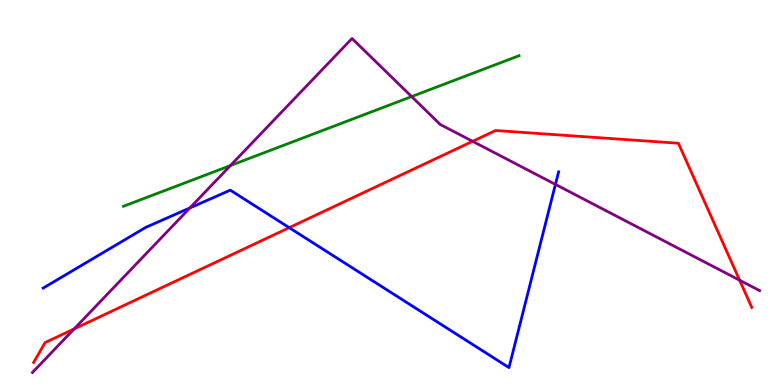[{'lines': ['blue', 'red'], 'intersections': [{'x': 3.73, 'y': 4.09}]}, {'lines': ['green', 'red'], 'intersections': []}, {'lines': ['purple', 'red'], 'intersections': [{'x': 0.957, 'y': 1.46}, {'x': 6.1, 'y': 6.33}, {'x': 9.54, 'y': 2.72}]}, {'lines': ['blue', 'green'], 'intersections': []}, {'lines': ['blue', 'purple'], 'intersections': [{'x': 2.45, 'y': 4.6}, {'x': 7.17, 'y': 5.21}]}, {'lines': ['green', 'purple'], 'intersections': [{'x': 2.97, 'y': 5.7}, {'x': 5.31, 'y': 7.49}]}]